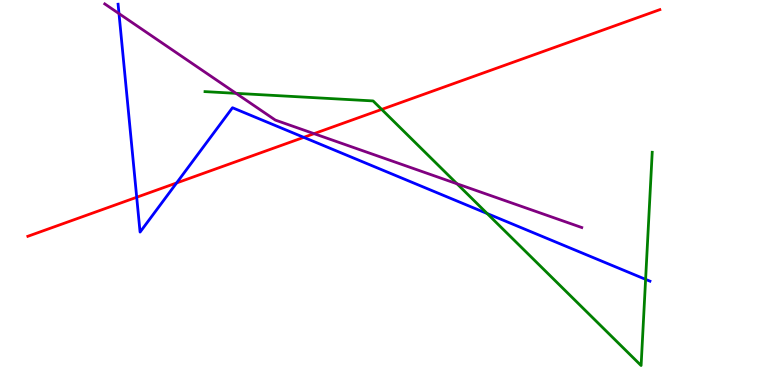[{'lines': ['blue', 'red'], 'intersections': [{'x': 1.76, 'y': 4.88}, {'x': 2.28, 'y': 5.25}, {'x': 3.92, 'y': 6.43}]}, {'lines': ['green', 'red'], 'intersections': [{'x': 4.92, 'y': 7.16}]}, {'lines': ['purple', 'red'], 'intersections': [{'x': 4.05, 'y': 6.53}]}, {'lines': ['blue', 'green'], 'intersections': [{'x': 6.29, 'y': 4.45}, {'x': 8.33, 'y': 2.74}]}, {'lines': ['blue', 'purple'], 'intersections': [{'x': 1.54, 'y': 9.65}]}, {'lines': ['green', 'purple'], 'intersections': [{'x': 3.05, 'y': 7.58}, {'x': 5.9, 'y': 5.23}]}]